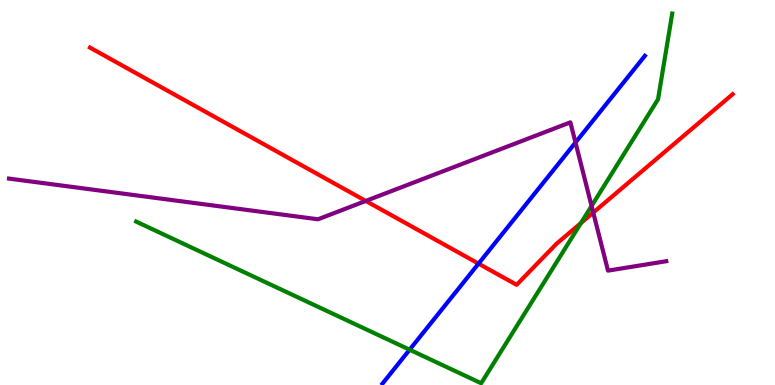[{'lines': ['blue', 'red'], 'intersections': [{'x': 6.17, 'y': 3.15}]}, {'lines': ['green', 'red'], 'intersections': [{'x': 7.5, 'y': 4.21}]}, {'lines': ['purple', 'red'], 'intersections': [{'x': 4.72, 'y': 4.78}, {'x': 7.65, 'y': 4.48}]}, {'lines': ['blue', 'green'], 'intersections': [{'x': 5.29, 'y': 0.917}]}, {'lines': ['blue', 'purple'], 'intersections': [{'x': 7.43, 'y': 6.3}]}, {'lines': ['green', 'purple'], 'intersections': [{'x': 7.63, 'y': 4.65}]}]